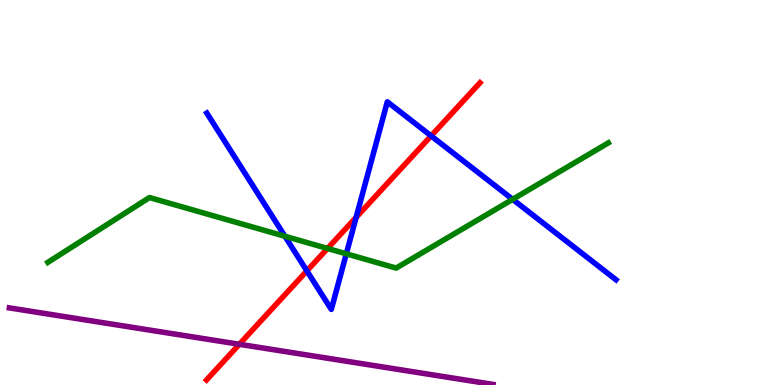[{'lines': ['blue', 'red'], 'intersections': [{'x': 3.96, 'y': 2.96}, {'x': 4.6, 'y': 4.35}, {'x': 5.56, 'y': 6.47}]}, {'lines': ['green', 'red'], 'intersections': [{'x': 4.23, 'y': 3.55}]}, {'lines': ['purple', 'red'], 'intersections': [{'x': 3.09, 'y': 1.06}]}, {'lines': ['blue', 'green'], 'intersections': [{'x': 3.68, 'y': 3.86}, {'x': 4.47, 'y': 3.41}, {'x': 6.61, 'y': 4.82}]}, {'lines': ['blue', 'purple'], 'intersections': []}, {'lines': ['green', 'purple'], 'intersections': []}]